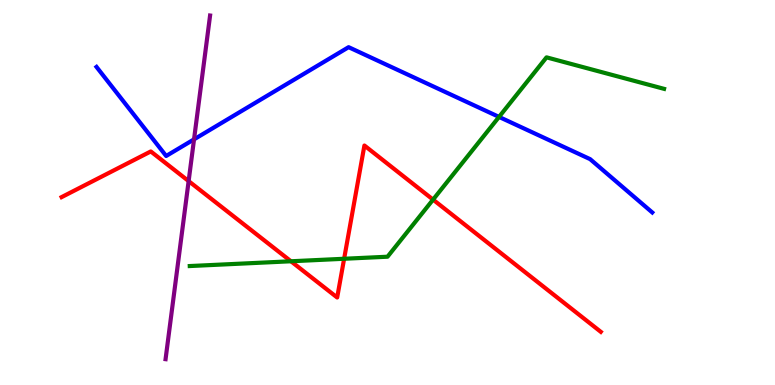[{'lines': ['blue', 'red'], 'intersections': []}, {'lines': ['green', 'red'], 'intersections': [{'x': 3.75, 'y': 3.21}, {'x': 4.44, 'y': 3.28}, {'x': 5.59, 'y': 4.81}]}, {'lines': ['purple', 'red'], 'intersections': [{'x': 2.43, 'y': 5.3}]}, {'lines': ['blue', 'green'], 'intersections': [{'x': 6.44, 'y': 6.96}]}, {'lines': ['blue', 'purple'], 'intersections': [{'x': 2.5, 'y': 6.38}]}, {'lines': ['green', 'purple'], 'intersections': []}]